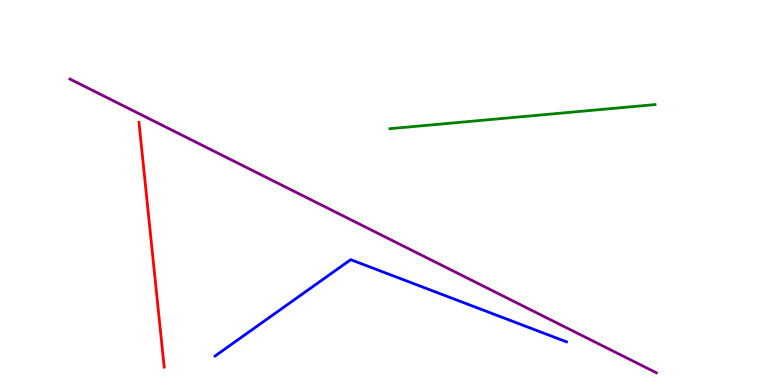[{'lines': ['blue', 'red'], 'intersections': []}, {'lines': ['green', 'red'], 'intersections': []}, {'lines': ['purple', 'red'], 'intersections': []}, {'lines': ['blue', 'green'], 'intersections': []}, {'lines': ['blue', 'purple'], 'intersections': []}, {'lines': ['green', 'purple'], 'intersections': []}]